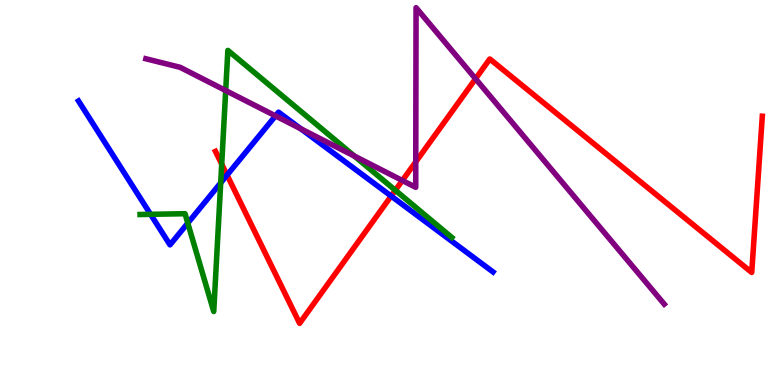[{'lines': ['blue', 'red'], 'intersections': [{'x': 2.93, 'y': 5.45}, {'x': 5.05, 'y': 4.91}]}, {'lines': ['green', 'red'], 'intersections': [{'x': 2.86, 'y': 5.74}, {'x': 5.1, 'y': 5.06}]}, {'lines': ['purple', 'red'], 'intersections': [{'x': 5.19, 'y': 5.31}, {'x': 5.36, 'y': 5.8}, {'x': 6.14, 'y': 7.95}]}, {'lines': ['blue', 'green'], 'intersections': [{'x': 1.94, 'y': 4.43}, {'x': 2.42, 'y': 4.21}, {'x': 2.85, 'y': 5.25}]}, {'lines': ['blue', 'purple'], 'intersections': [{'x': 3.55, 'y': 6.99}, {'x': 3.88, 'y': 6.65}]}, {'lines': ['green', 'purple'], 'intersections': [{'x': 2.91, 'y': 7.65}, {'x': 4.57, 'y': 5.95}]}]